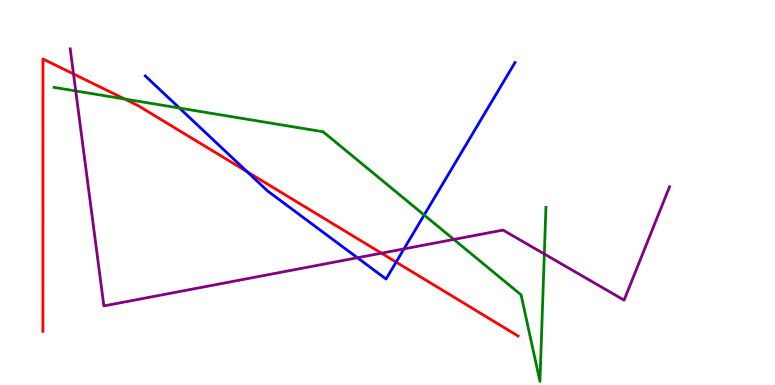[{'lines': ['blue', 'red'], 'intersections': [{'x': 3.19, 'y': 5.54}, {'x': 5.11, 'y': 3.19}]}, {'lines': ['green', 'red'], 'intersections': [{'x': 1.61, 'y': 7.43}]}, {'lines': ['purple', 'red'], 'intersections': [{'x': 0.948, 'y': 8.08}, {'x': 4.92, 'y': 3.42}]}, {'lines': ['blue', 'green'], 'intersections': [{'x': 2.32, 'y': 7.19}, {'x': 5.47, 'y': 4.41}]}, {'lines': ['blue', 'purple'], 'intersections': [{'x': 4.61, 'y': 3.31}, {'x': 5.21, 'y': 3.54}]}, {'lines': ['green', 'purple'], 'intersections': [{'x': 0.977, 'y': 7.64}, {'x': 5.86, 'y': 3.78}, {'x': 7.02, 'y': 3.4}]}]